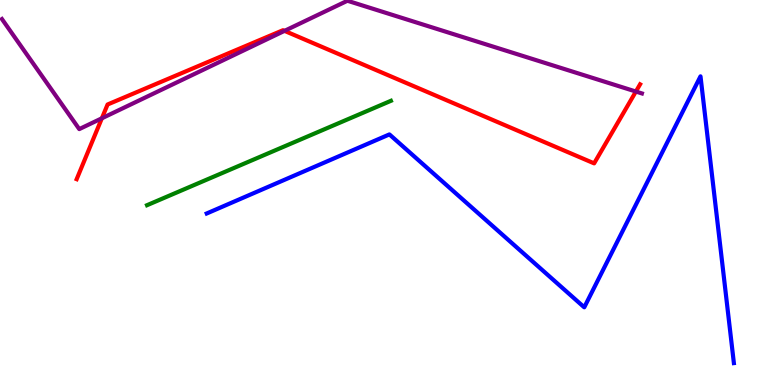[{'lines': ['blue', 'red'], 'intersections': []}, {'lines': ['green', 'red'], 'intersections': []}, {'lines': ['purple', 'red'], 'intersections': [{'x': 1.31, 'y': 6.93}, {'x': 3.67, 'y': 9.2}, {'x': 8.21, 'y': 7.62}]}, {'lines': ['blue', 'green'], 'intersections': []}, {'lines': ['blue', 'purple'], 'intersections': []}, {'lines': ['green', 'purple'], 'intersections': []}]